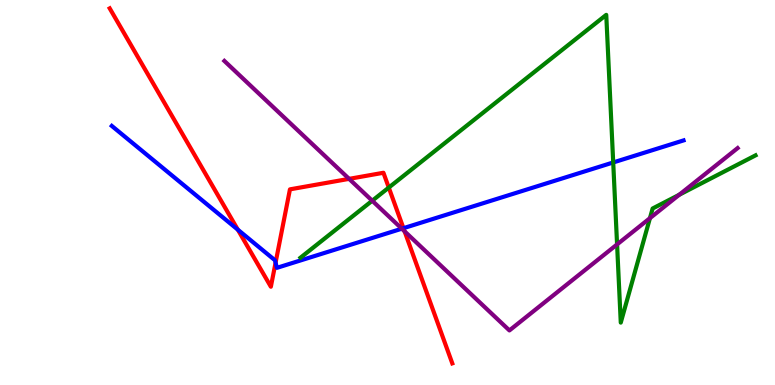[{'lines': ['blue', 'red'], 'intersections': [{'x': 3.07, 'y': 4.03}, {'x': 3.56, 'y': 3.18}, {'x': 5.21, 'y': 4.07}]}, {'lines': ['green', 'red'], 'intersections': [{'x': 5.02, 'y': 5.13}]}, {'lines': ['purple', 'red'], 'intersections': [{'x': 4.5, 'y': 5.35}, {'x': 5.22, 'y': 3.99}]}, {'lines': ['blue', 'green'], 'intersections': [{'x': 7.91, 'y': 5.78}]}, {'lines': ['blue', 'purple'], 'intersections': [{'x': 5.18, 'y': 4.06}]}, {'lines': ['green', 'purple'], 'intersections': [{'x': 4.8, 'y': 4.79}, {'x': 7.96, 'y': 3.65}, {'x': 8.39, 'y': 4.33}, {'x': 8.76, 'y': 4.94}]}]